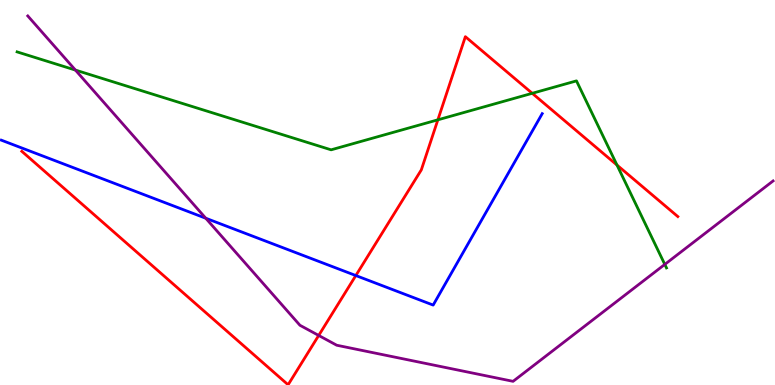[{'lines': ['blue', 'red'], 'intersections': [{'x': 4.59, 'y': 2.84}]}, {'lines': ['green', 'red'], 'intersections': [{'x': 5.65, 'y': 6.89}, {'x': 6.87, 'y': 7.58}, {'x': 7.96, 'y': 5.71}]}, {'lines': ['purple', 'red'], 'intersections': [{'x': 4.11, 'y': 1.29}]}, {'lines': ['blue', 'green'], 'intersections': []}, {'lines': ['blue', 'purple'], 'intersections': [{'x': 2.65, 'y': 4.33}]}, {'lines': ['green', 'purple'], 'intersections': [{'x': 0.973, 'y': 8.18}, {'x': 8.58, 'y': 3.13}]}]